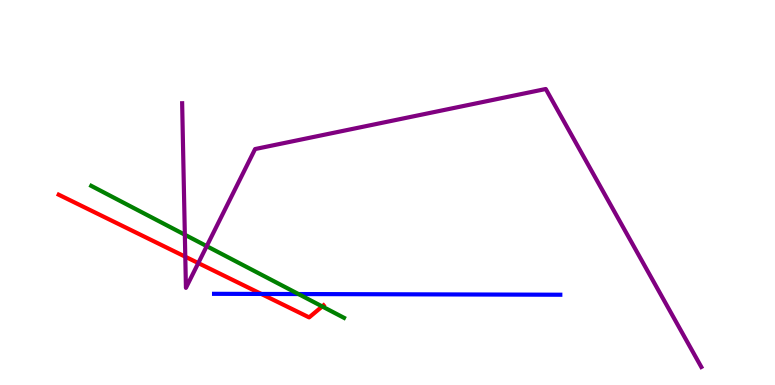[{'lines': ['blue', 'red'], 'intersections': [{'x': 3.37, 'y': 2.37}]}, {'lines': ['green', 'red'], 'intersections': [{'x': 4.16, 'y': 2.04}]}, {'lines': ['purple', 'red'], 'intersections': [{'x': 2.39, 'y': 3.33}, {'x': 2.56, 'y': 3.17}]}, {'lines': ['blue', 'green'], 'intersections': [{'x': 3.85, 'y': 2.36}]}, {'lines': ['blue', 'purple'], 'intersections': []}, {'lines': ['green', 'purple'], 'intersections': [{'x': 2.39, 'y': 3.9}, {'x': 2.67, 'y': 3.61}]}]